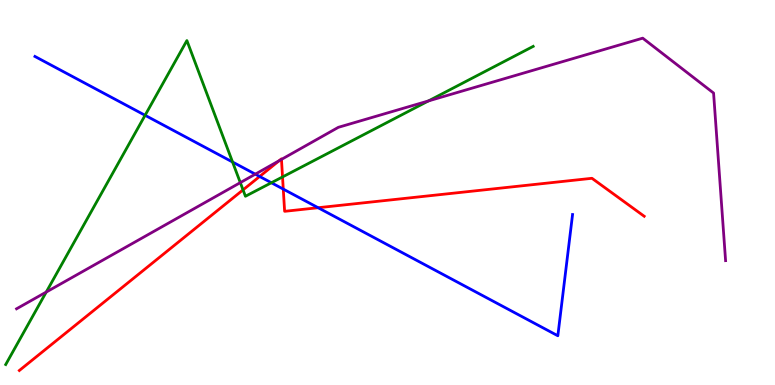[{'lines': ['blue', 'red'], 'intersections': [{'x': 3.35, 'y': 5.42}, {'x': 3.66, 'y': 5.09}, {'x': 4.1, 'y': 4.6}]}, {'lines': ['green', 'red'], 'intersections': [{'x': 3.14, 'y': 5.07}, {'x': 3.65, 'y': 5.4}]}, {'lines': ['purple', 'red'], 'intersections': [{'x': 3.6, 'y': 5.83}, {'x': 3.63, 'y': 5.86}]}, {'lines': ['blue', 'green'], 'intersections': [{'x': 1.87, 'y': 7.01}, {'x': 3.0, 'y': 5.79}, {'x': 3.5, 'y': 5.25}]}, {'lines': ['blue', 'purple'], 'intersections': [{'x': 3.29, 'y': 5.48}]}, {'lines': ['green', 'purple'], 'intersections': [{'x': 0.597, 'y': 2.41}, {'x': 3.1, 'y': 5.26}, {'x': 5.53, 'y': 7.38}]}]